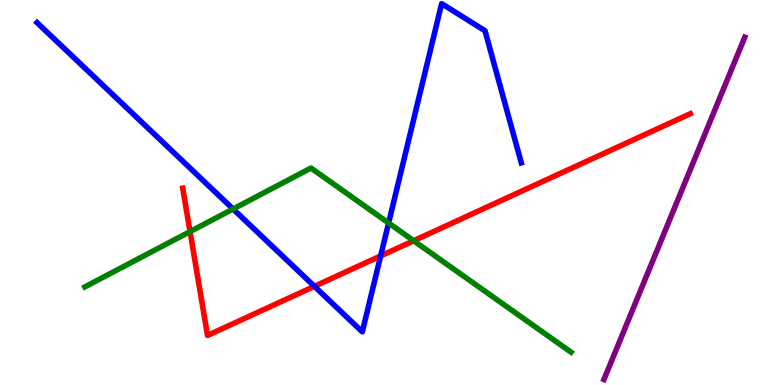[{'lines': ['blue', 'red'], 'intersections': [{'x': 4.06, 'y': 2.56}, {'x': 4.91, 'y': 3.35}]}, {'lines': ['green', 'red'], 'intersections': [{'x': 2.45, 'y': 3.98}, {'x': 5.34, 'y': 3.75}]}, {'lines': ['purple', 'red'], 'intersections': []}, {'lines': ['blue', 'green'], 'intersections': [{'x': 3.01, 'y': 4.57}, {'x': 5.01, 'y': 4.21}]}, {'lines': ['blue', 'purple'], 'intersections': []}, {'lines': ['green', 'purple'], 'intersections': []}]